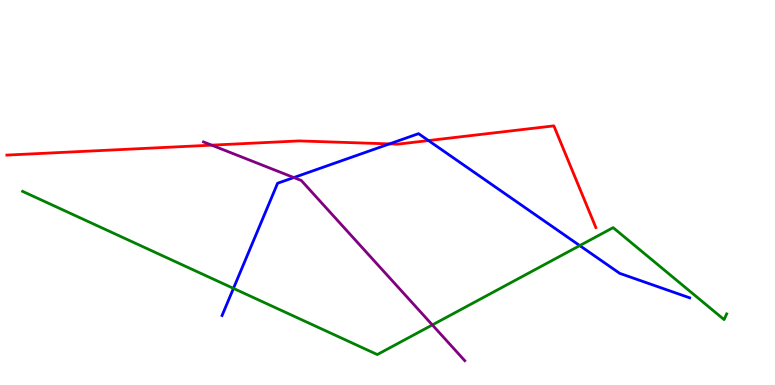[{'lines': ['blue', 'red'], 'intersections': [{'x': 5.03, 'y': 6.26}, {'x': 5.53, 'y': 6.35}]}, {'lines': ['green', 'red'], 'intersections': []}, {'lines': ['purple', 'red'], 'intersections': [{'x': 2.73, 'y': 6.23}]}, {'lines': ['blue', 'green'], 'intersections': [{'x': 3.01, 'y': 2.51}, {'x': 7.48, 'y': 3.62}]}, {'lines': ['blue', 'purple'], 'intersections': [{'x': 3.79, 'y': 5.39}]}, {'lines': ['green', 'purple'], 'intersections': [{'x': 5.58, 'y': 1.56}]}]